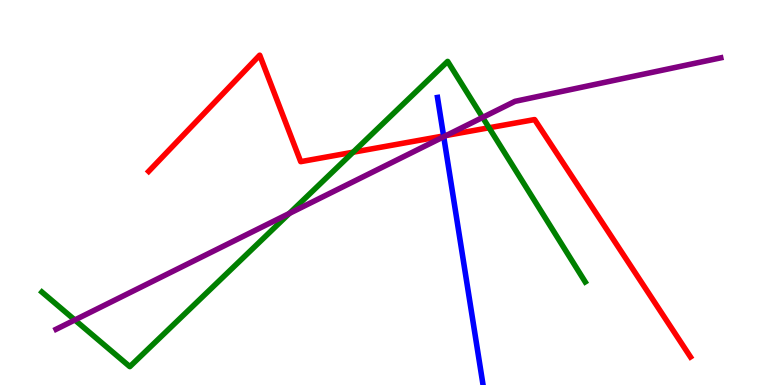[{'lines': ['blue', 'red'], 'intersections': [{'x': 5.72, 'y': 6.47}]}, {'lines': ['green', 'red'], 'intersections': [{'x': 4.56, 'y': 6.05}, {'x': 6.31, 'y': 6.68}]}, {'lines': ['purple', 'red'], 'intersections': [{'x': 5.76, 'y': 6.48}]}, {'lines': ['blue', 'green'], 'intersections': []}, {'lines': ['blue', 'purple'], 'intersections': [{'x': 5.73, 'y': 6.45}]}, {'lines': ['green', 'purple'], 'intersections': [{'x': 0.966, 'y': 1.69}, {'x': 3.73, 'y': 4.46}, {'x': 6.23, 'y': 6.95}]}]